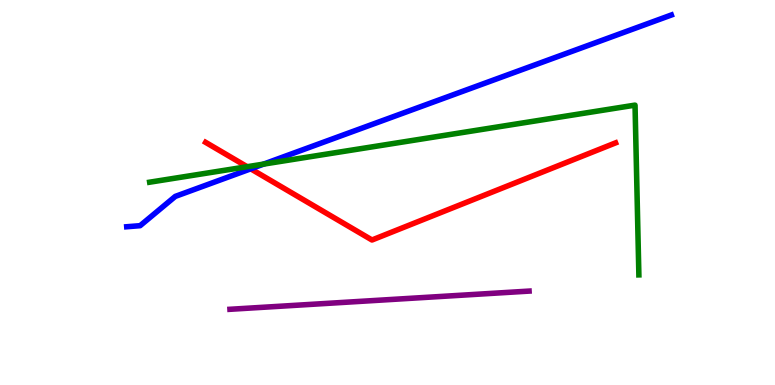[{'lines': ['blue', 'red'], 'intersections': [{'x': 3.24, 'y': 5.62}]}, {'lines': ['green', 'red'], 'intersections': [{'x': 3.19, 'y': 5.67}]}, {'lines': ['purple', 'red'], 'intersections': []}, {'lines': ['blue', 'green'], 'intersections': [{'x': 3.4, 'y': 5.74}]}, {'lines': ['blue', 'purple'], 'intersections': []}, {'lines': ['green', 'purple'], 'intersections': []}]